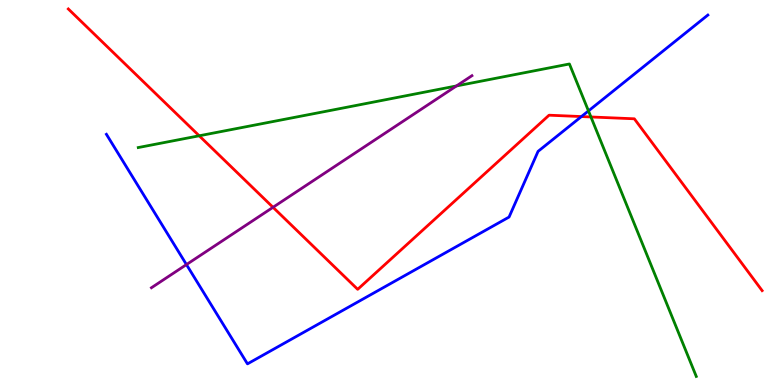[{'lines': ['blue', 'red'], 'intersections': [{'x': 7.5, 'y': 6.97}]}, {'lines': ['green', 'red'], 'intersections': [{'x': 2.57, 'y': 6.47}, {'x': 7.62, 'y': 6.96}]}, {'lines': ['purple', 'red'], 'intersections': [{'x': 3.52, 'y': 4.62}]}, {'lines': ['blue', 'green'], 'intersections': [{'x': 7.59, 'y': 7.12}]}, {'lines': ['blue', 'purple'], 'intersections': [{'x': 2.41, 'y': 3.13}]}, {'lines': ['green', 'purple'], 'intersections': [{'x': 5.89, 'y': 7.77}]}]